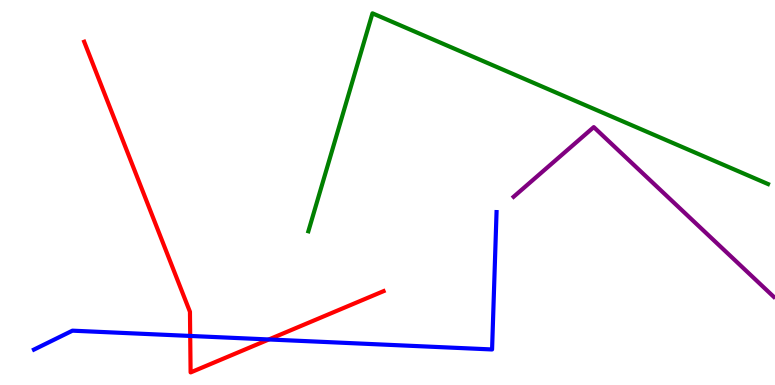[{'lines': ['blue', 'red'], 'intersections': [{'x': 2.45, 'y': 1.27}, {'x': 3.47, 'y': 1.18}]}, {'lines': ['green', 'red'], 'intersections': []}, {'lines': ['purple', 'red'], 'intersections': []}, {'lines': ['blue', 'green'], 'intersections': []}, {'lines': ['blue', 'purple'], 'intersections': []}, {'lines': ['green', 'purple'], 'intersections': []}]